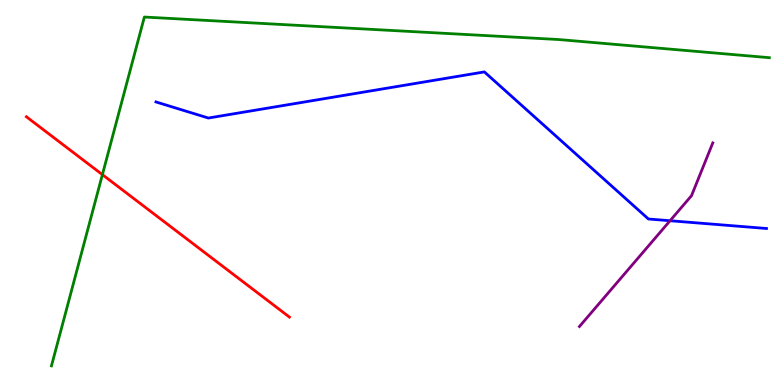[{'lines': ['blue', 'red'], 'intersections': []}, {'lines': ['green', 'red'], 'intersections': [{'x': 1.32, 'y': 5.46}]}, {'lines': ['purple', 'red'], 'intersections': []}, {'lines': ['blue', 'green'], 'intersections': []}, {'lines': ['blue', 'purple'], 'intersections': [{'x': 8.65, 'y': 4.27}]}, {'lines': ['green', 'purple'], 'intersections': []}]